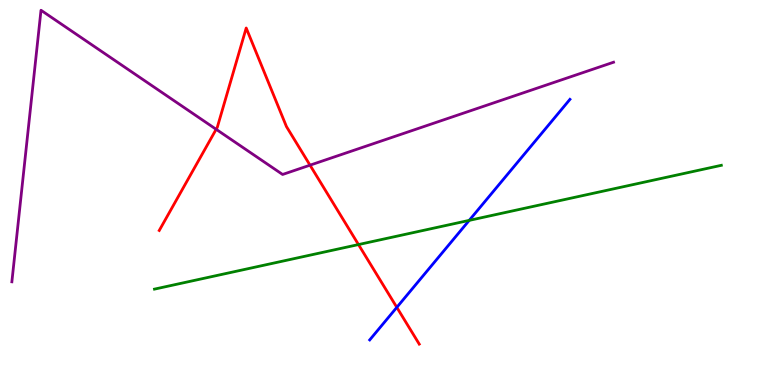[{'lines': ['blue', 'red'], 'intersections': [{'x': 5.12, 'y': 2.02}]}, {'lines': ['green', 'red'], 'intersections': [{'x': 4.63, 'y': 3.65}]}, {'lines': ['purple', 'red'], 'intersections': [{'x': 2.79, 'y': 6.64}, {'x': 4.0, 'y': 5.71}]}, {'lines': ['blue', 'green'], 'intersections': [{'x': 6.05, 'y': 4.28}]}, {'lines': ['blue', 'purple'], 'intersections': []}, {'lines': ['green', 'purple'], 'intersections': []}]